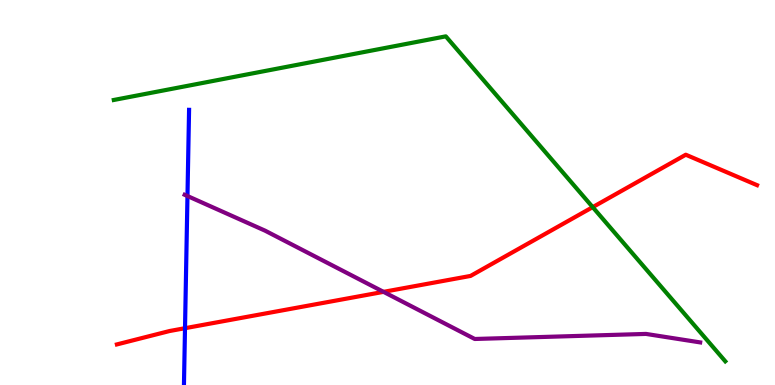[{'lines': ['blue', 'red'], 'intersections': [{'x': 2.39, 'y': 1.48}]}, {'lines': ['green', 'red'], 'intersections': [{'x': 7.65, 'y': 4.62}]}, {'lines': ['purple', 'red'], 'intersections': [{'x': 4.95, 'y': 2.42}]}, {'lines': ['blue', 'green'], 'intersections': []}, {'lines': ['blue', 'purple'], 'intersections': [{'x': 2.42, 'y': 4.91}]}, {'lines': ['green', 'purple'], 'intersections': []}]